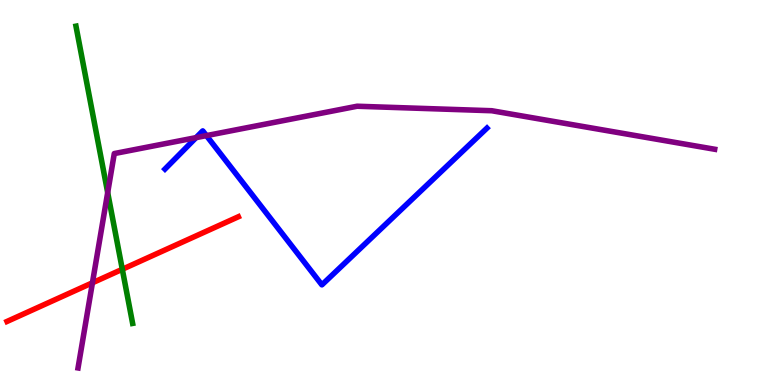[{'lines': ['blue', 'red'], 'intersections': []}, {'lines': ['green', 'red'], 'intersections': [{'x': 1.58, 'y': 3.01}]}, {'lines': ['purple', 'red'], 'intersections': [{'x': 1.19, 'y': 2.65}]}, {'lines': ['blue', 'green'], 'intersections': []}, {'lines': ['blue', 'purple'], 'intersections': [{'x': 2.53, 'y': 6.43}, {'x': 2.66, 'y': 6.48}]}, {'lines': ['green', 'purple'], 'intersections': [{'x': 1.39, 'y': 5.0}]}]